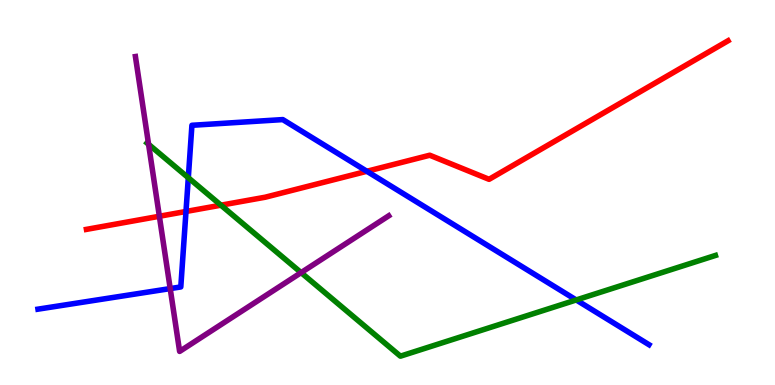[{'lines': ['blue', 'red'], 'intersections': [{'x': 2.4, 'y': 4.51}, {'x': 4.73, 'y': 5.55}]}, {'lines': ['green', 'red'], 'intersections': [{'x': 2.85, 'y': 4.67}]}, {'lines': ['purple', 'red'], 'intersections': [{'x': 2.06, 'y': 4.38}]}, {'lines': ['blue', 'green'], 'intersections': [{'x': 2.43, 'y': 5.38}, {'x': 7.44, 'y': 2.21}]}, {'lines': ['blue', 'purple'], 'intersections': [{'x': 2.2, 'y': 2.5}]}, {'lines': ['green', 'purple'], 'intersections': [{'x': 1.92, 'y': 6.25}, {'x': 3.89, 'y': 2.92}]}]